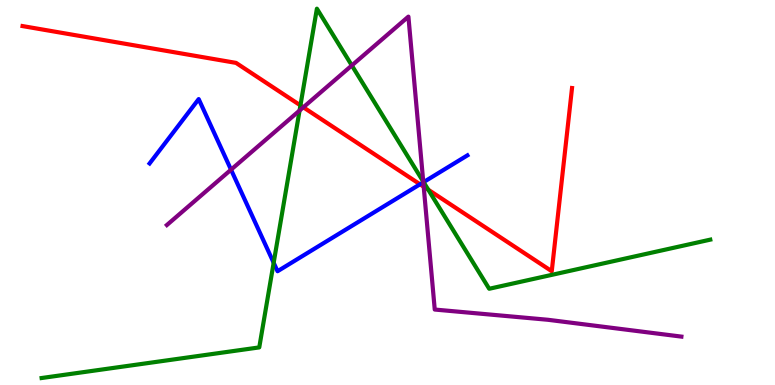[{'lines': ['blue', 'red'], 'intersections': [{'x': 5.42, 'y': 5.21}]}, {'lines': ['green', 'red'], 'intersections': [{'x': 3.88, 'y': 7.26}, {'x': 5.53, 'y': 5.07}]}, {'lines': ['purple', 'red'], 'intersections': [{'x': 3.91, 'y': 7.21}, {'x': 5.47, 'y': 5.15}]}, {'lines': ['blue', 'green'], 'intersections': [{'x': 3.53, 'y': 3.18}, {'x': 5.47, 'y': 5.27}]}, {'lines': ['blue', 'purple'], 'intersections': [{'x': 2.98, 'y': 5.59}, {'x': 5.46, 'y': 5.27}]}, {'lines': ['green', 'purple'], 'intersections': [{'x': 3.87, 'y': 7.13}, {'x': 4.54, 'y': 8.3}, {'x': 5.46, 'y': 5.28}]}]